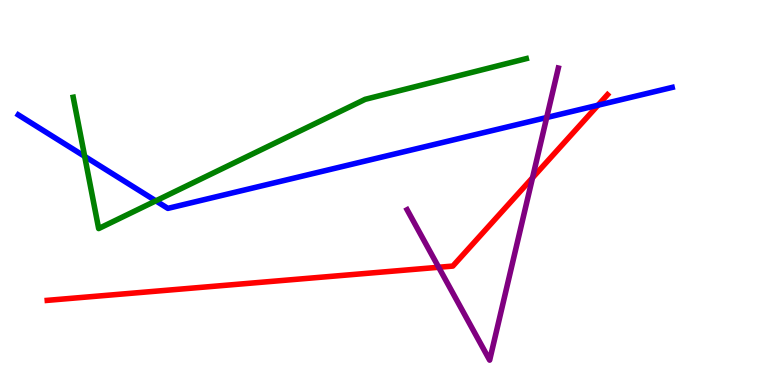[{'lines': ['blue', 'red'], 'intersections': [{'x': 7.72, 'y': 7.27}]}, {'lines': ['green', 'red'], 'intersections': []}, {'lines': ['purple', 'red'], 'intersections': [{'x': 5.66, 'y': 3.06}, {'x': 6.87, 'y': 5.38}]}, {'lines': ['blue', 'green'], 'intersections': [{'x': 1.09, 'y': 5.94}, {'x': 2.01, 'y': 4.78}]}, {'lines': ['blue', 'purple'], 'intersections': [{'x': 7.05, 'y': 6.95}]}, {'lines': ['green', 'purple'], 'intersections': []}]